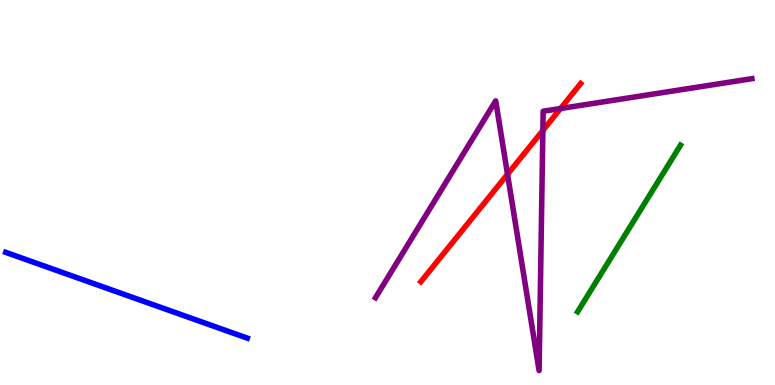[{'lines': ['blue', 'red'], 'intersections': []}, {'lines': ['green', 'red'], 'intersections': []}, {'lines': ['purple', 'red'], 'intersections': [{'x': 6.55, 'y': 5.47}, {'x': 7.0, 'y': 6.61}, {'x': 7.23, 'y': 7.18}]}, {'lines': ['blue', 'green'], 'intersections': []}, {'lines': ['blue', 'purple'], 'intersections': []}, {'lines': ['green', 'purple'], 'intersections': []}]